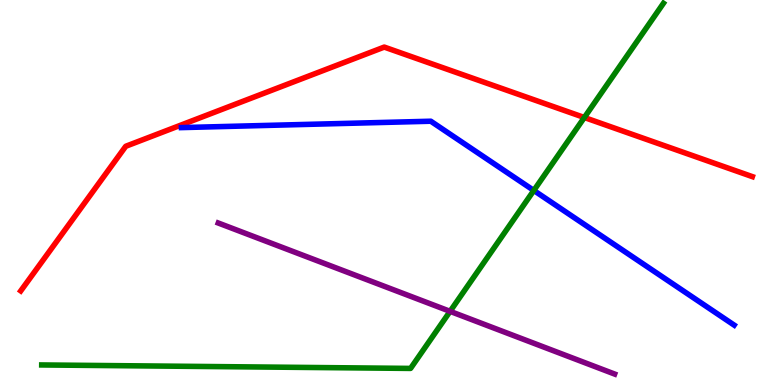[{'lines': ['blue', 'red'], 'intersections': []}, {'lines': ['green', 'red'], 'intersections': [{'x': 7.54, 'y': 6.95}]}, {'lines': ['purple', 'red'], 'intersections': []}, {'lines': ['blue', 'green'], 'intersections': [{'x': 6.89, 'y': 5.05}]}, {'lines': ['blue', 'purple'], 'intersections': []}, {'lines': ['green', 'purple'], 'intersections': [{'x': 5.81, 'y': 1.91}]}]